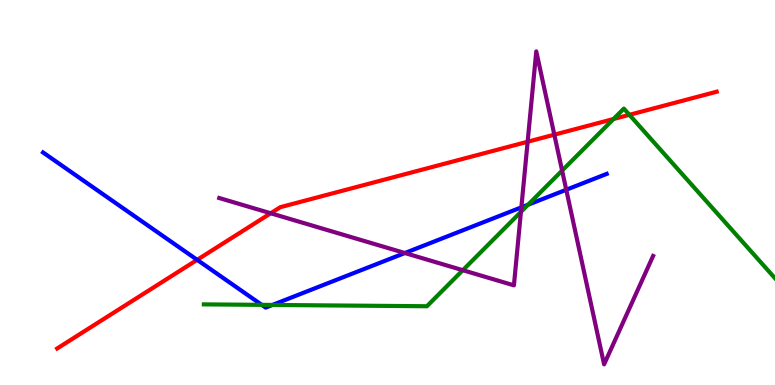[{'lines': ['blue', 'red'], 'intersections': [{'x': 2.54, 'y': 3.25}]}, {'lines': ['green', 'red'], 'intersections': [{'x': 7.92, 'y': 6.91}, {'x': 8.12, 'y': 7.02}]}, {'lines': ['purple', 'red'], 'intersections': [{'x': 3.49, 'y': 4.46}, {'x': 6.81, 'y': 6.32}, {'x': 7.15, 'y': 6.5}]}, {'lines': ['blue', 'green'], 'intersections': [{'x': 3.38, 'y': 2.08}, {'x': 3.52, 'y': 2.08}, {'x': 6.81, 'y': 4.68}]}, {'lines': ['blue', 'purple'], 'intersections': [{'x': 5.22, 'y': 3.43}, {'x': 6.73, 'y': 4.61}, {'x': 7.31, 'y': 5.07}]}, {'lines': ['green', 'purple'], 'intersections': [{'x': 5.97, 'y': 2.98}, {'x': 6.72, 'y': 4.5}, {'x': 7.25, 'y': 5.57}]}]